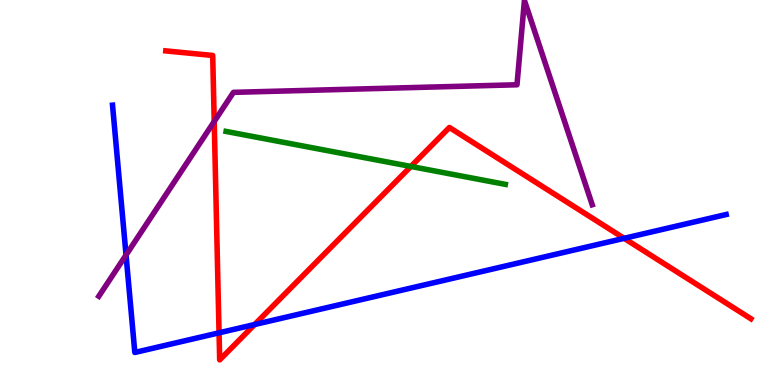[{'lines': ['blue', 'red'], 'intersections': [{'x': 2.83, 'y': 1.36}, {'x': 3.29, 'y': 1.57}, {'x': 8.05, 'y': 3.81}]}, {'lines': ['green', 'red'], 'intersections': [{'x': 5.3, 'y': 5.68}]}, {'lines': ['purple', 'red'], 'intersections': [{'x': 2.76, 'y': 6.84}]}, {'lines': ['blue', 'green'], 'intersections': []}, {'lines': ['blue', 'purple'], 'intersections': [{'x': 1.63, 'y': 3.38}]}, {'lines': ['green', 'purple'], 'intersections': []}]